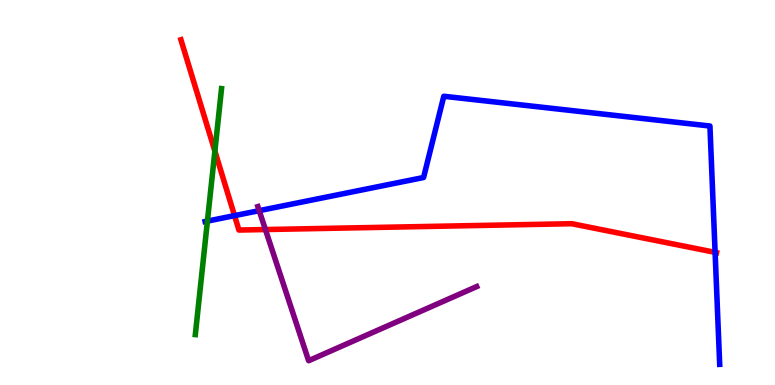[{'lines': ['blue', 'red'], 'intersections': [{'x': 3.03, 'y': 4.4}, {'x': 9.23, 'y': 3.45}]}, {'lines': ['green', 'red'], 'intersections': [{'x': 2.77, 'y': 6.07}]}, {'lines': ['purple', 'red'], 'intersections': [{'x': 3.42, 'y': 4.04}]}, {'lines': ['blue', 'green'], 'intersections': [{'x': 2.68, 'y': 4.26}]}, {'lines': ['blue', 'purple'], 'intersections': [{'x': 3.34, 'y': 4.53}]}, {'lines': ['green', 'purple'], 'intersections': []}]